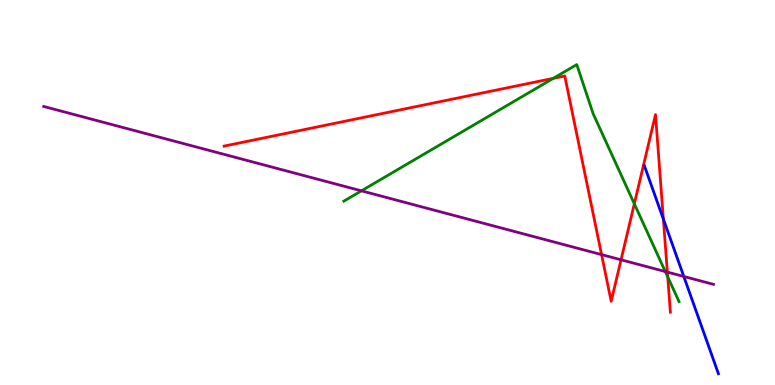[{'lines': ['blue', 'red'], 'intersections': [{'x': 8.56, 'y': 4.31}]}, {'lines': ['green', 'red'], 'intersections': [{'x': 7.14, 'y': 7.97}, {'x': 8.18, 'y': 4.71}, {'x': 8.62, 'y': 2.81}]}, {'lines': ['purple', 'red'], 'intersections': [{'x': 7.76, 'y': 3.39}, {'x': 8.01, 'y': 3.25}, {'x': 8.61, 'y': 2.93}]}, {'lines': ['blue', 'green'], 'intersections': []}, {'lines': ['blue', 'purple'], 'intersections': [{'x': 8.82, 'y': 2.82}]}, {'lines': ['green', 'purple'], 'intersections': [{'x': 4.66, 'y': 5.04}, {'x': 8.58, 'y': 2.95}]}]